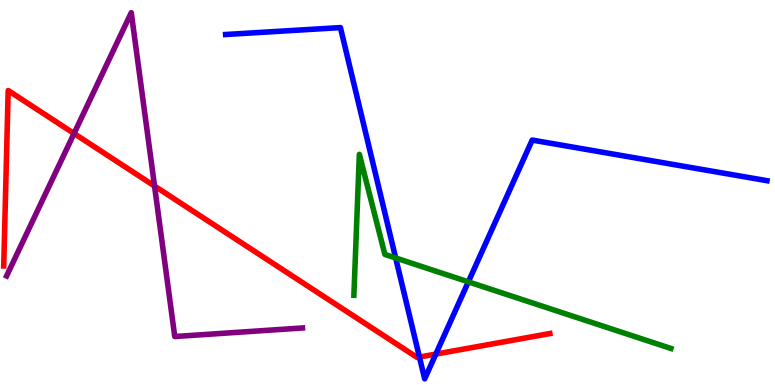[{'lines': ['blue', 'red'], 'intersections': [{'x': 5.41, 'y': 0.726}, {'x': 5.62, 'y': 0.803}]}, {'lines': ['green', 'red'], 'intersections': []}, {'lines': ['purple', 'red'], 'intersections': [{'x': 0.955, 'y': 6.53}, {'x': 1.99, 'y': 5.17}]}, {'lines': ['blue', 'green'], 'intersections': [{'x': 5.11, 'y': 3.3}, {'x': 6.04, 'y': 2.68}]}, {'lines': ['blue', 'purple'], 'intersections': []}, {'lines': ['green', 'purple'], 'intersections': []}]